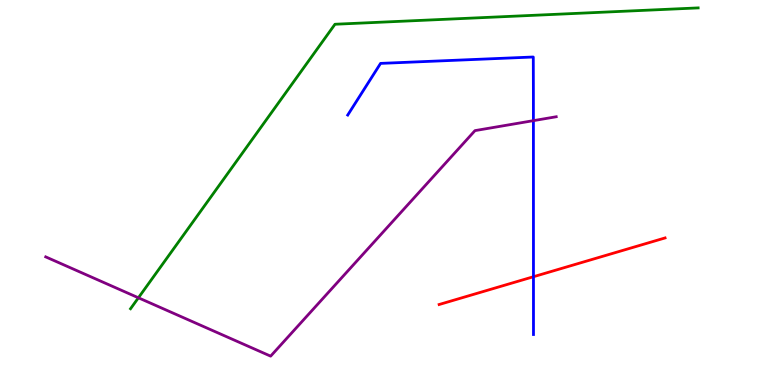[{'lines': ['blue', 'red'], 'intersections': [{'x': 6.88, 'y': 2.81}]}, {'lines': ['green', 'red'], 'intersections': []}, {'lines': ['purple', 'red'], 'intersections': []}, {'lines': ['blue', 'green'], 'intersections': []}, {'lines': ['blue', 'purple'], 'intersections': [{'x': 6.88, 'y': 6.87}]}, {'lines': ['green', 'purple'], 'intersections': [{'x': 1.79, 'y': 2.27}]}]